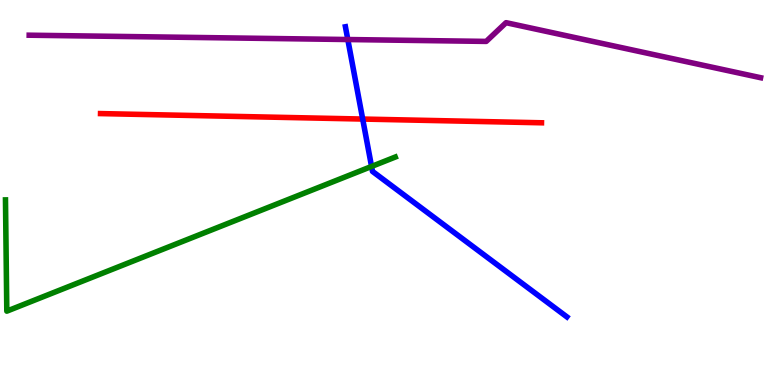[{'lines': ['blue', 'red'], 'intersections': [{'x': 4.68, 'y': 6.91}]}, {'lines': ['green', 'red'], 'intersections': []}, {'lines': ['purple', 'red'], 'intersections': []}, {'lines': ['blue', 'green'], 'intersections': [{'x': 4.79, 'y': 5.68}]}, {'lines': ['blue', 'purple'], 'intersections': [{'x': 4.49, 'y': 8.97}]}, {'lines': ['green', 'purple'], 'intersections': []}]